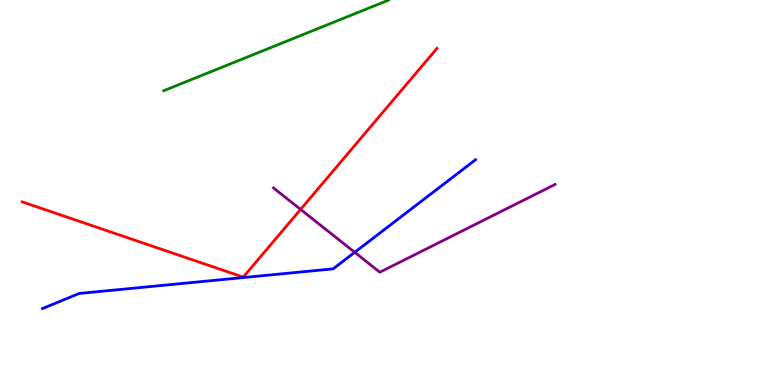[{'lines': ['blue', 'red'], 'intersections': []}, {'lines': ['green', 'red'], 'intersections': []}, {'lines': ['purple', 'red'], 'intersections': [{'x': 3.88, 'y': 4.56}]}, {'lines': ['blue', 'green'], 'intersections': []}, {'lines': ['blue', 'purple'], 'intersections': [{'x': 4.58, 'y': 3.45}]}, {'lines': ['green', 'purple'], 'intersections': []}]